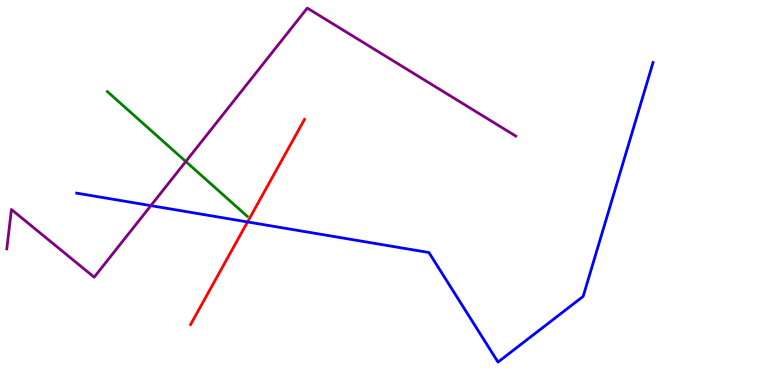[{'lines': ['blue', 'red'], 'intersections': [{'x': 3.19, 'y': 4.24}]}, {'lines': ['green', 'red'], 'intersections': []}, {'lines': ['purple', 'red'], 'intersections': []}, {'lines': ['blue', 'green'], 'intersections': []}, {'lines': ['blue', 'purple'], 'intersections': [{'x': 1.95, 'y': 4.66}]}, {'lines': ['green', 'purple'], 'intersections': [{'x': 2.4, 'y': 5.8}]}]